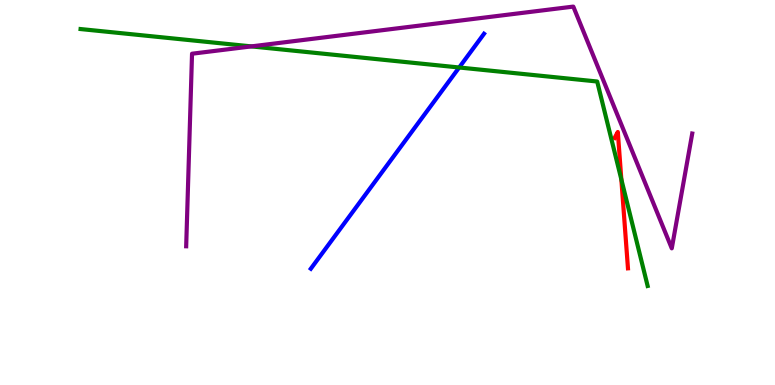[{'lines': ['blue', 'red'], 'intersections': []}, {'lines': ['green', 'red'], 'intersections': [{'x': 8.02, 'y': 5.34}]}, {'lines': ['purple', 'red'], 'intersections': []}, {'lines': ['blue', 'green'], 'intersections': [{'x': 5.92, 'y': 8.25}]}, {'lines': ['blue', 'purple'], 'intersections': []}, {'lines': ['green', 'purple'], 'intersections': [{'x': 3.24, 'y': 8.8}]}]